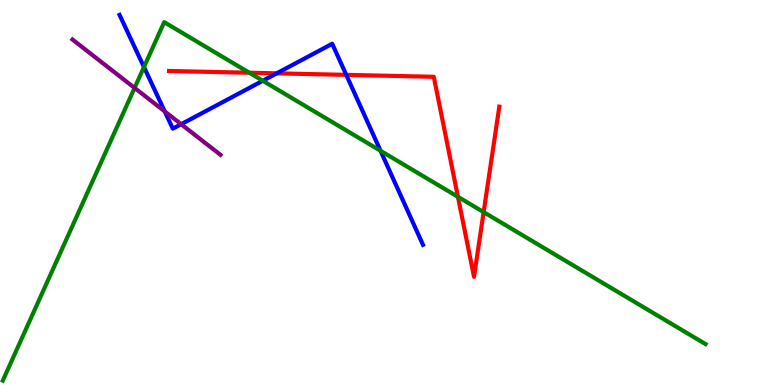[{'lines': ['blue', 'red'], 'intersections': [{'x': 3.57, 'y': 8.09}, {'x': 4.47, 'y': 8.06}]}, {'lines': ['green', 'red'], 'intersections': [{'x': 3.22, 'y': 8.11}, {'x': 5.91, 'y': 4.89}, {'x': 6.24, 'y': 4.49}]}, {'lines': ['purple', 'red'], 'intersections': []}, {'lines': ['blue', 'green'], 'intersections': [{'x': 1.86, 'y': 8.26}, {'x': 3.39, 'y': 7.9}, {'x': 4.91, 'y': 6.08}]}, {'lines': ['blue', 'purple'], 'intersections': [{'x': 2.13, 'y': 7.11}, {'x': 2.34, 'y': 6.77}]}, {'lines': ['green', 'purple'], 'intersections': [{'x': 1.74, 'y': 7.72}]}]